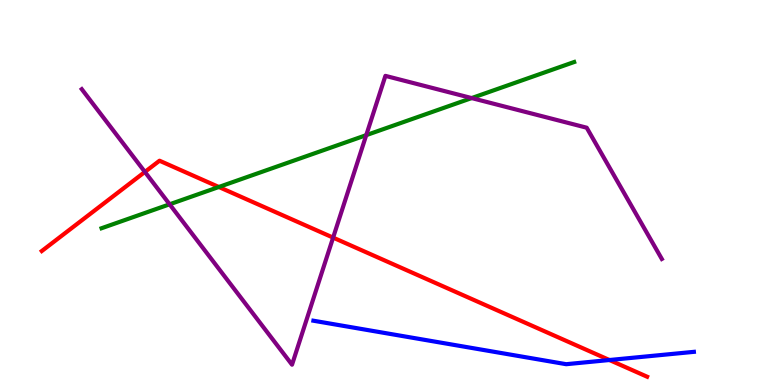[{'lines': ['blue', 'red'], 'intersections': [{'x': 7.86, 'y': 0.649}]}, {'lines': ['green', 'red'], 'intersections': [{'x': 2.82, 'y': 5.14}]}, {'lines': ['purple', 'red'], 'intersections': [{'x': 1.87, 'y': 5.53}, {'x': 4.3, 'y': 3.83}]}, {'lines': ['blue', 'green'], 'intersections': []}, {'lines': ['blue', 'purple'], 'intersections': []}, {'lines': ['green', 'purple'], 'intersections': [{'x': 2.19, 'y': 4.69}, {'x': 4.73, 'y': 6.49}, {'x': 6.09, 'y': 7.45}]}]